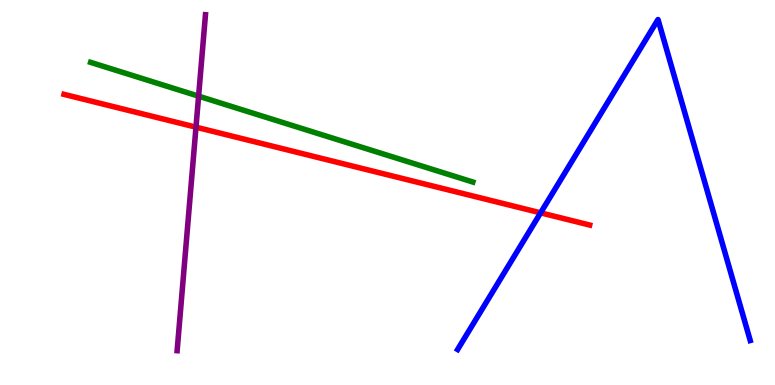[{'lines': ['blue', 'red'], 'intersections': [{'x': 6.98, 'y': 4.47}]}, {'lines': ['green', 'red'], 'intersections': []}, {'lines': ['purple', 'red'], 'intersections': [{'x': 2.53, 'y': 6.7}]}, {'lines': ['blue', 'green'], 'intersections': []}, {'lines': ['blue', 'purple'], 'intersections': []}, {'lines': ['green', 'purple'], 'intersections': [{'x': 2.56, 'y': 7.5}]}]